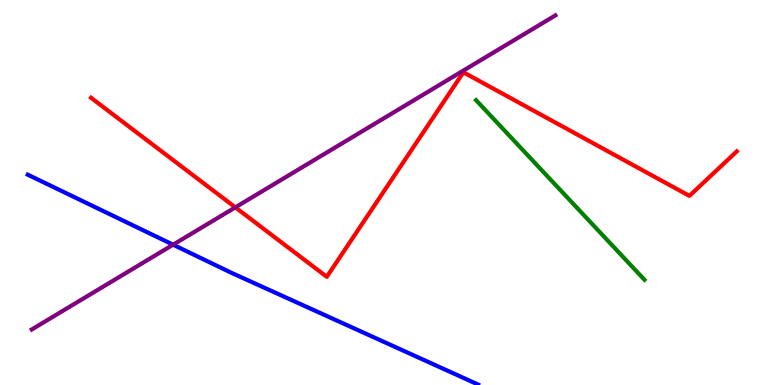[{'lines': ['blue', 'red'], 'intersections': []}, {'lines': ['green', 'red'], 'intersections': []}, {'lines': ['purple', 'red'], 'intersections': [{'x': 3.04, 'y': 4.61}]}, {'lines': ['blue', 'green'], 'intersections': []}, {'lines': ['blue', 'purple'], 'intersections': [{'x': 2.23, 'y': 3.64}]}, {'lines': ['green', 'purple'], 'intersections': []}]